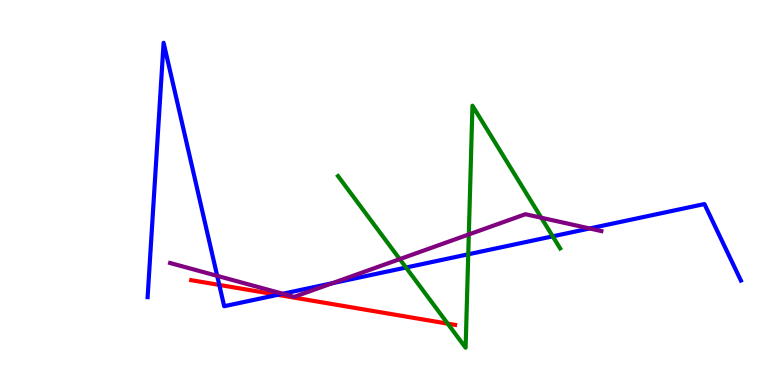[{'lines': ['blue', 'red'], 'intersections': [{'x': 2.83, 'y': 2.6}, {'x': 3.58, 'y': 2.34}]}, {'lines': ['green', 'red'], 'intersections': [{'x': 5.78, 'y': 1.59}]}, {'lines': ['purple', 'red'], 'intersections': []}, {'lines': ['blue', 'green'], 'intersections': [{'x': 5.24, 'y': 3.05}, {'x': 6.04, 'y': 3.39}, {'x': 7.13, 'y': 3.86}]}, {'lines': ['blue', 'purple'], 'intersections': [{'x': 2.8, 'y': 2.83}, {'x': 3.65, 'y': 2.37}, {'x': 4.29, 'y': 2.64}, {'x': 7.61, 'y': 4.07}]}, {'lines': ['green', 'purple'], 'intersections': [{'x': 5.16, 'y': 3.27}, {'x': 6.05, 'y': 3.91}, {'x': 6.98, 'y': 4.34}]}]